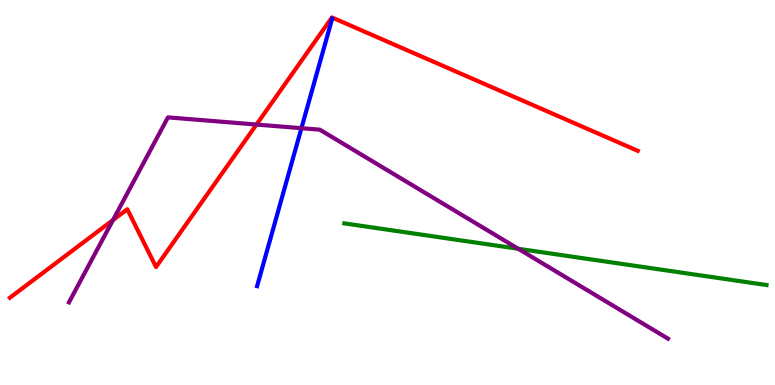[{'lines': ['blue', 'red'], 'intersections': []}, {'lines': ['green', 'red'], 'intersections': []}, {'lines': ['purple', 'red'], 'intersections': [{'x': 1.46, 'y': 4.28}, {'x': 3.31, 'y': 6.76}]}, {'lines': ['blue', 'green'], 'intersections': []}, {'lines': ['blue', 'purple'], 'intersections': [{'x': 3.89, 'y': 6.67}]}, {'lines': ['green', 'purple'], 'intersections': [{'x': 6.69, 'y': 3.54}]}]